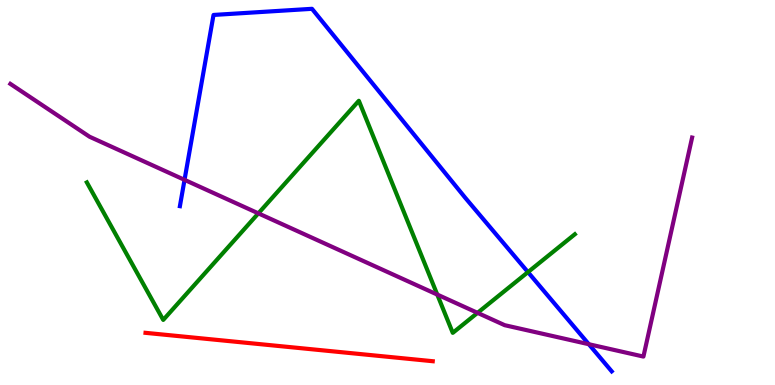[{'lines': ['blue', 'red'], 'intersections': []}, {'lines': ['green', 'red'], 'intersections': []}, {'lines': ['purple', 'red'], 'intersections': []}, {'lines': ['blue', 'green'], 'intersections': [{'x': 6.81, 'y': 2.93}]}, {'lines': ['blue', 'purple'], 'intersections': [{'x': 2.38, 'y': 5.33}, {'x': 7.6, 'y': 1.06}]}, {'lines': ['green', 'purple'], 'intersections': [{'x': 3.33, 'y': 4.46}, {'x': 5.64, 'y': 2.35}, {'x': 6.16, 'y': 1.87}]}]